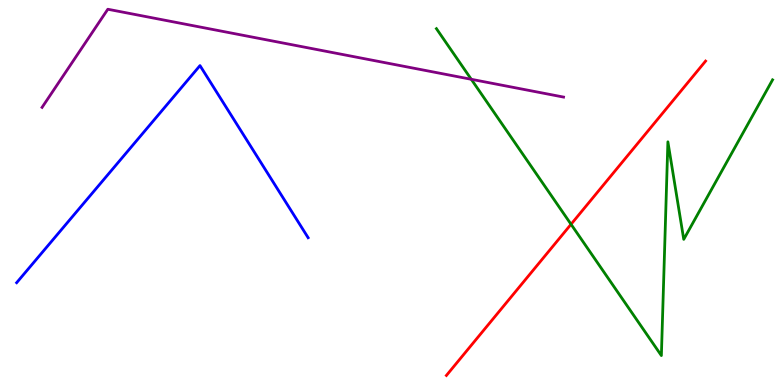[{'lines': ['blue', 'red'], 'intersections': []}, {'lines': ['green', 'red'], 'intersections': [{'x': 7.37, 'y': 4.17}]}, {'lines': ['purple', 'red'], 'intersections': []}, {'lines': ['blue', 'green'], 'intersections': []}, {'lines': ['blue', 'purple'], 'intersections': []}, {'lines': ['green', 'purple'], 'intersections': [{'x': 6.08, 'y': 7.94}]}]